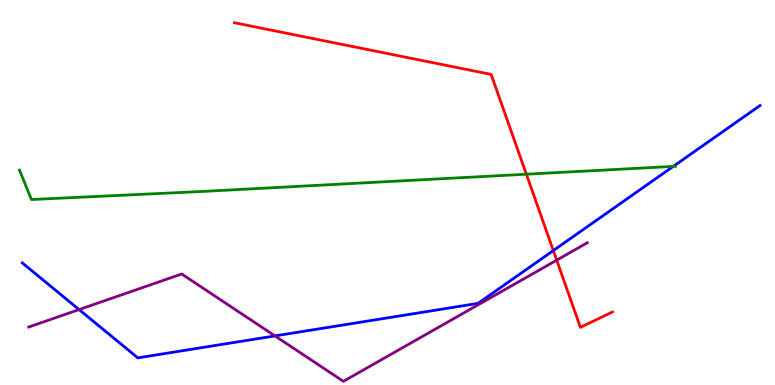[{'lines': ['blue', 'red'], 'intersections': [{'x': 7.14, 'y': 3.49}]}, {'lines': ['green', 'red'], 'intersections': [{'x': 6.79, 'y': 5.47}]}, {'lines': ['purple', 'red'], 'intersections': [{'x': 7.18, 'y': 3.24}]}, {'lines': ['blue', 'green'], 'intersections': [{'x': 8.69, 'y': 5.68}]}, {'lines': ['blue', 'purple'], 'intersections': [{'x': 1.02, 'y': 1.96}, {'x': 3.55, 'y': 1.28}]}, {'lines': ['green', 'purple'], 'intersections': []}]